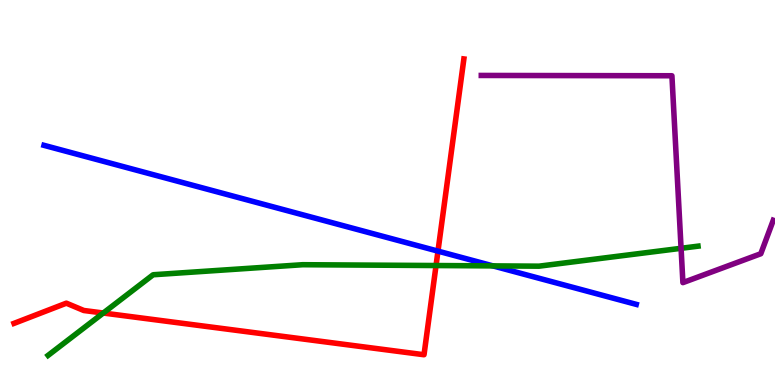[{'lines': ['blue', 'red'], 'intersections': [{'x': 5.65, 'y': 3.48}]}, {'lines': ['green', 'red'], 'intersections': [{'x': 1.33, 'y': 1.87}, {'x': 5.63, 'y': 3.1}]}, {'lines': ['purple', 'red'], 'intersections': []}, {'lines': ['blue', 'green'], 'intersections': [{'x': 6.36, 'y': 3.09}]}, {'lines': ['blue', 'purple'], 'intersections': []}, {'lines': ['green', 'purple'], 'intersections': [{'x': 8.79, 'y': 3.55}]}]